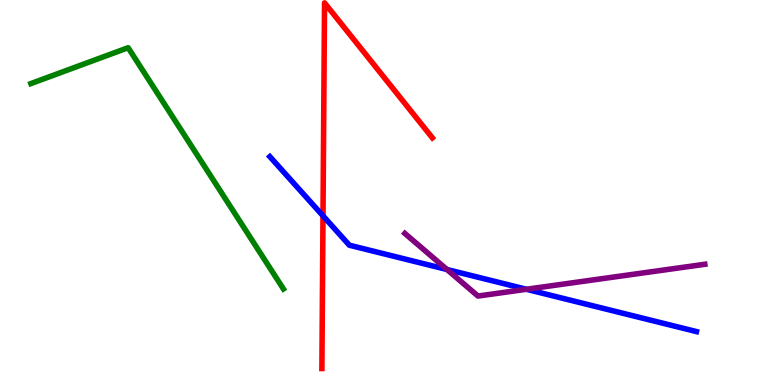[{'lines': ['blue', 'red'], 'intersections': [{'x': 4.17, 'y': 4.39}]}, {'lines': ['green', 'red'], 'intersections': []}, {'lines': ['purple', 'red'], 'intersections': []}, {'lines': ['blue', 'green'], 'intersections': []}, {'lines': ['blue', 'purple'], 'intersections': [{'x': 5.77, 'y': 3.0}, {'x': 6.79, 'y': 2.49}]}, {'lines': ['green', 'purple'], 'intersections': []}]